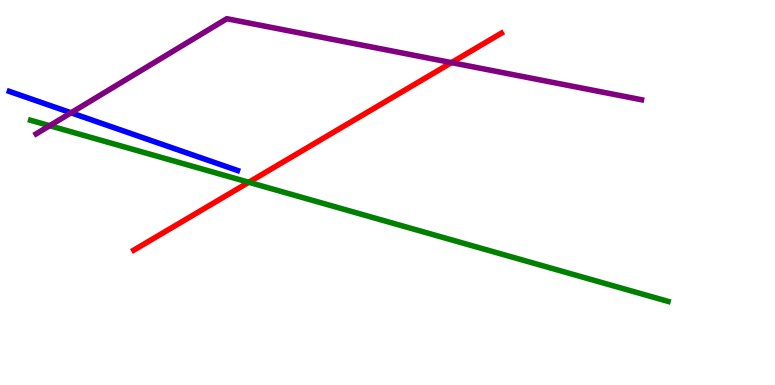[{'lines': ['blue', 'red'], 'intersections': []}, {'lines': ['green', 'red'], 'intersections': [{'x': 3.21, 'y': 5.27}]}, {'lines': ['purple', 'red'], 'intersections': [{'x': 5.83, 'y': 8.37}]}, {'lines': ['blue', 'green'], 'intersections': []}, {'lines': ['blue', 'purple'], 'intersections': [{'x': 0.917, 'y': 7.07}]}, {'lines': ['green', 'purple'], 'intersections': [{'x': 0.641, 'y': 6.73}]}]